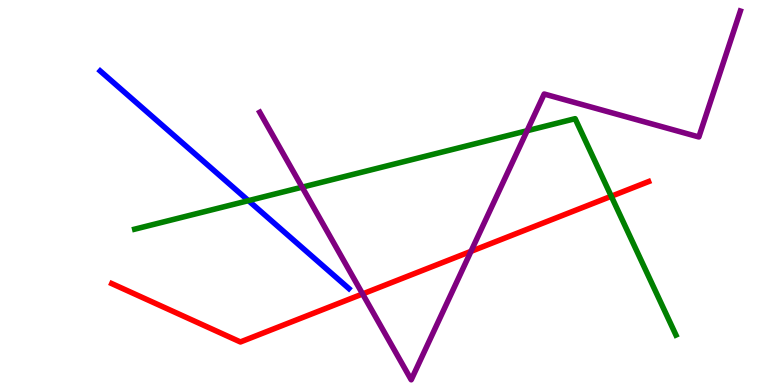[{'lines': ['blue', 'red'], 'intersections': []}, {'lines': ['green', 'red'], 'intersections': [{'x': 7.89, 'y': 4.9}]}, {'lines': ['purple', 'red'], 'intersections': [{'x': 4.68, 'y': 2.37}, {'x': 6.08, 'y': 3.47}]}, {'lines': ['blue', 'green'], 'intersections': [{'x': 3.21, 'y': 4.79}]}, {'lines': ['blue', 'purple'], 'intersections': []}, {'lines': ['green', 'purple'], 'intersections': [{'x': 3.9, 'y': 5.14}, {'x': 6.8, 'y': 6.6}]}]